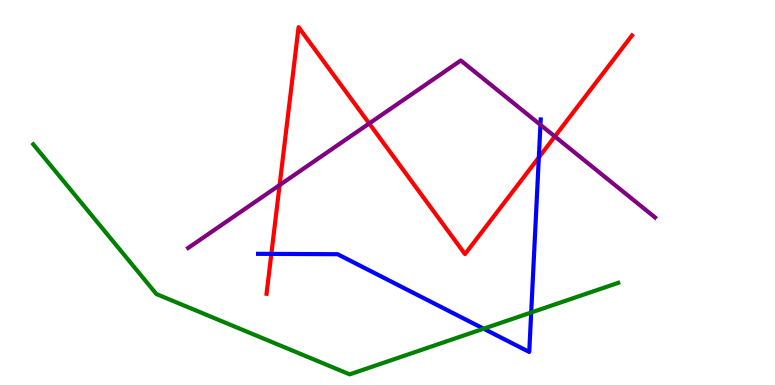[{'lines': ['blue', 'red'], 'intersections': [{'x': 3.5, 'y': 3.41}, {'x': 6.95, 'y': 5.91}]}, {'lines': ['green', 'red'], 'intersections': []}, {'lines': ['purple', 'red'], 'intersections': [{'x': 3.61, 'y': 5.19}, {'x': 4.76, 'y': 6.79}, {'x': 7.16, 'y': 6.46}]}, {'lines': ['blue', 'green'], 'intersections': [{'x': 6.24, 'y': 1.46}, {'x': 6.85, 'y': 1.88}]}, {'lines': ['blue', 'purple'], 'intersections': [{'x': 6.97, 'y': 6.76}]}, {'lines': ['green', 'purple'], 'intersections': []}]